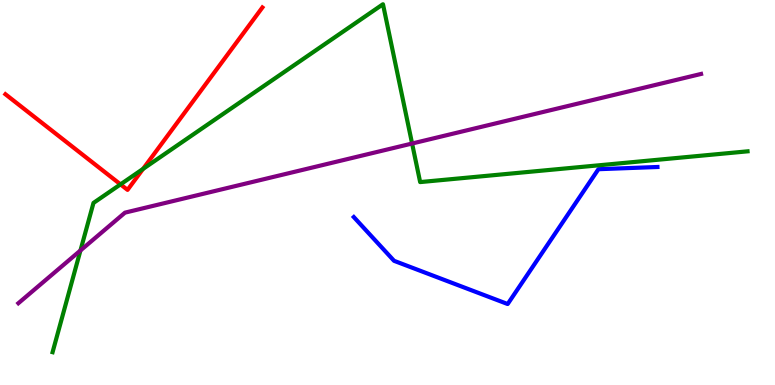[{'lines': ['blue', 'red'], 'intersections': []}, {'lines': ['green', 'red'], 'intersections': [{'x': 1.55, 'y': 5.21}, {'x': 1.85, 'y': 5.61}]}, {'lines': ['purple', 'red'], 'intersections': []}, {'lines': ['blue', 'green'], 'intersections': []}, {'lines': ['blue', 'purple'], 'intersections': []}, {'lines': ['green', 'purple'], 'intersections': [{'x': 1.04, 'y': 3.49}, {'x': 5.32, 'y': 6.27}]}]